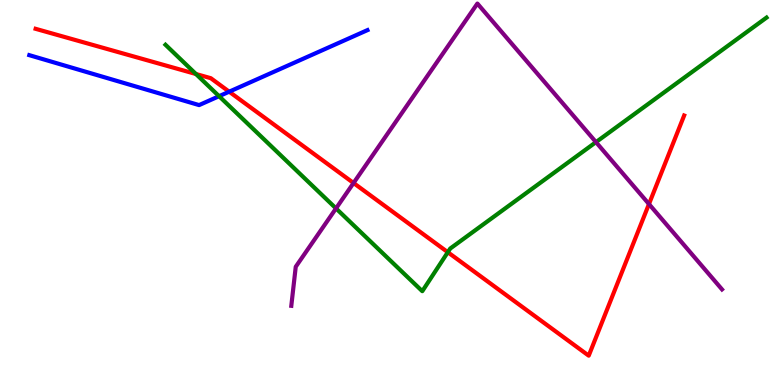[{'lines': ['blue', 'red'], 'intersections': [{'x': 2.96, 'y': 7.62}]}, {'lines': ['green', 'red'], 'intersections': [{'x': 2.53, 'y': 8.08}, {'x': 5.78, 'y': 3.45}]}, {'lines': ['purple', 'red'], 'intersections': [{'x': 4.56, 'y': 5.25}, {'x': 8.37, 'y': 4.7}]}, {'lines': ['blue', 'green'], 'intersections': [{'x': 2.83, 'y': 7.5}]}, {'lines': ['blue', 'purple'], 'intersections': []}, {'lines': ['green', 'purple'], 'intersections': [{'x': 4.34, 'y': 4.59}, {'x': 7.69, 'y': 6.31}]}]